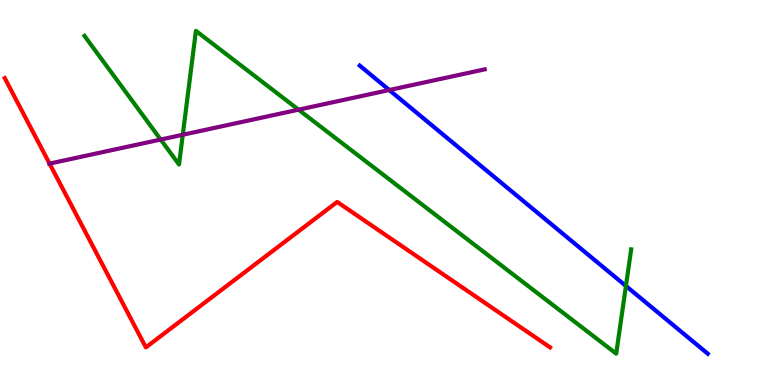[{'lines': ['blue', 'red'], 'intersections': []}, {'lines': ['green', 'red'], 'intersections': []}, {'lines': ['purple', 'red'], 'intersections': [{'x': 0.639, 'y': 5.75}]}, {'lines': ['blue', 'green'], 'intersections': [{'x': 8.08, 'y': 2.57}]}, {'lines': ['blue', 'purple'], 'intersections': [{'x': 5.02, 'y': 7.66}]}, {'lines': ['green', 'purple'], 'intersections': [{'x': 2.07, 'y': 6.38}, {'x': 2.36, 'y': 6.5}, {'x': 3.85, 'y': 7.15}]}]